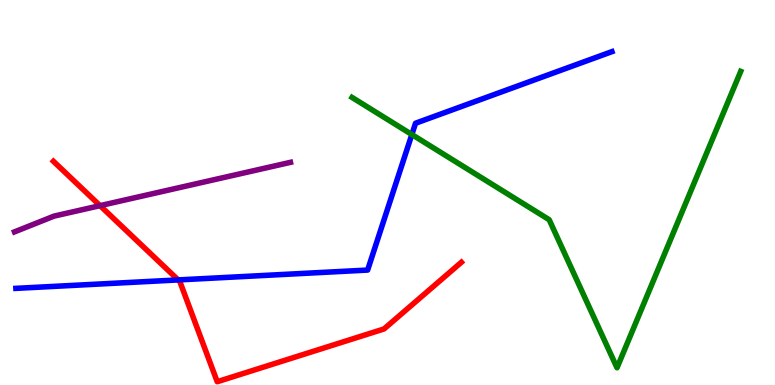[{'lines': ['blue', 'red'], 'intersections': [{'x': 2.3, 'y': 2.73}]}, {'lines': ['green', 'red'], 'intersections': []}, {'lines': ['purple', 'red'], 'intersections': [{'x': 1.29, 'y': 4.66}]}, {'lines': ['blue', 'green'], 'intersections': [{'x': 5.31, 'y': 6.51}]}, {'lines': ['blue', 'purple'], 'intersections': []}, {'lines': ['green', 'purple'], 'intersections': []}]